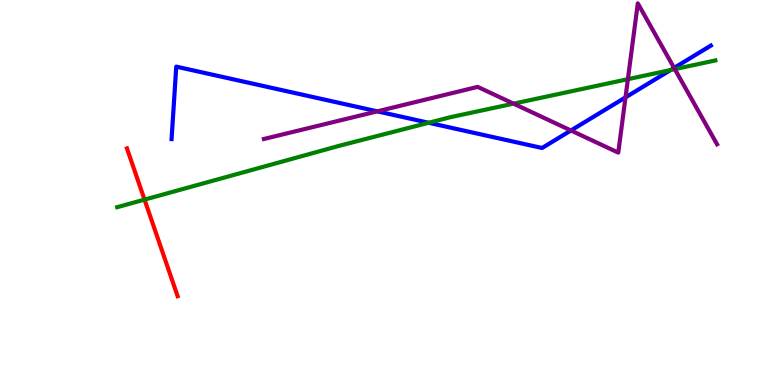[{'lines': ['blue', 'red'], 'intersections': []}, {'lines': ['green', 'red'], 'intersections': [{'x': 1.86, 'y': 4.81}]}, {'lines': ['purple', 'red'], 'intersections': []}, {'lines': ['blue', 'green'], 'intersections': [{'x': 5.53, 'y': 6.81}, {'x': 8.65, 'y': 8.18}]}, {'lines': ['blue', 'purple'], 'intersections': [{'x': 4.87, 'y': 7.11}, {'x': 7.37, 'y': 6.61}, {'x': 8.07, 'y': 7.47}, {'x': 8.7, 'y': 8.24}]}, {'lines': ['green', 'purple'], 'intersections': [{'x': 6.63, 'y': 7.31}, {'x': 8.1, 'y': 7.94}, {'x': 8.71, 'y': 8.2}]}]